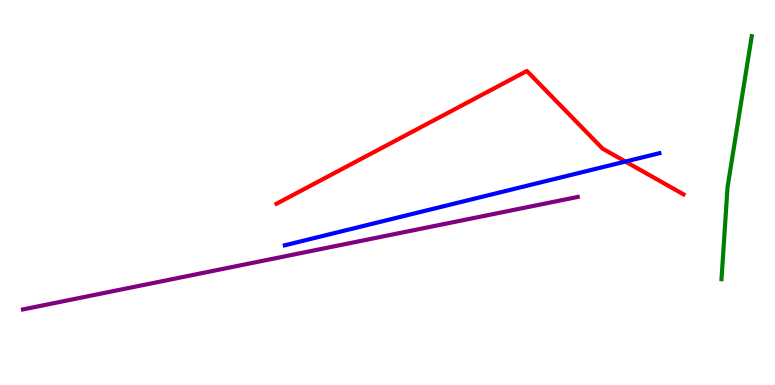[{'lines': ['blue', 'red'], 'intersections': [{'x': 8.07, 'y': 5.8}]}, {'lines': ['green', 'red'], 'intersections': []}, {'lines': ['purple', 'red'], 'intersections': []}, {'lines': ['blue', 'green'], 'intersections': []}, {'lines': ['blue', 'purple'], 'intersections': []}, {'lines': ['green', 'purple'], 'intersections': []}]